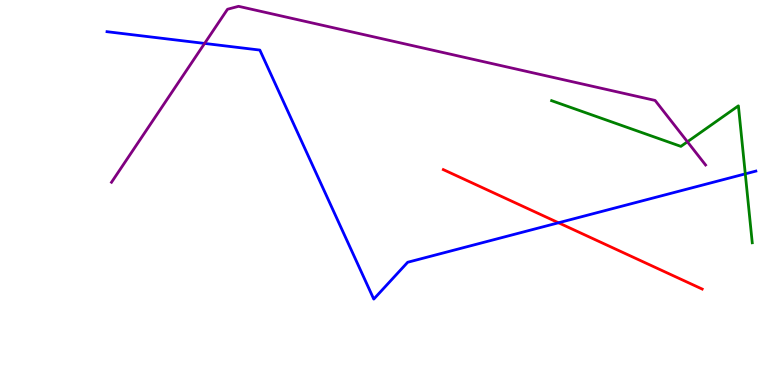[{'lines': ['blue', 'red'], 'intersections': [{'x': 7.21, 'y': 4.21}]}, {'lines': ['green', 'red'], 'intersections': []}, {'lines': ['purple', 'red'], 'intersections': []}, {'lines': ['blue', 'green'], 'intersections': [{'x': 9.62, 'y': 5.48}]}, {'lines': ['blue', 'purple'], 'intersections': [{'x': 2.64, 'y': 8.87}]}, {'lines': ['green', 'purple'], 'intersections': [{'x': 8.87, 'y': 6.32}]}]